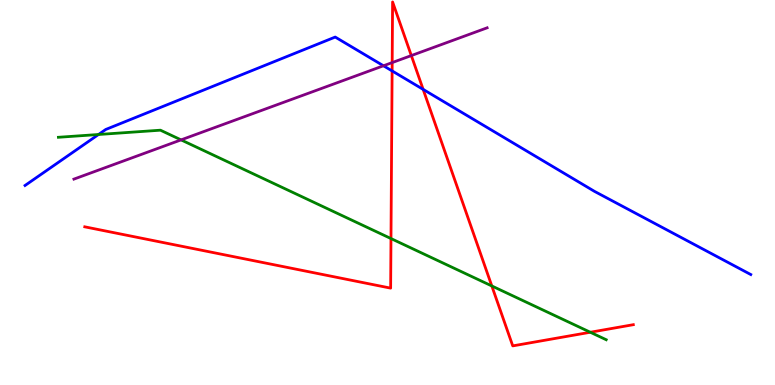[{'lines': ['blue', 'red'], 'intersections': [{'x': 5.06, 'y': 8.16}, {'x': 5.46, 'y': 7.68}]}, {'lines': ['green', 'red'], 'intersections': [{'x': 5.04, 'y': 3.8}, {'x': 6.35, 'y': 2.57}, {'x': 7.62, 'y': 1.37}]}, {'lines': ['purple', 'red'], 'intersections': [{'x': 5.06, 'y': 8.37}, {'x': 5.31, 'y': 8.56}]}, {'lines': ['blue', 'green'], 'intersections': [{'x': 1.27, 'y': 6.51}]}, {'lines': ['blue', 'purple'], 'intersections': [{'x': 4.95, 'y': 8.29}]}, {'lines': ['green', 'purple'], 'intersections': [{'x': 2.34, 'y': 6.37}]}]